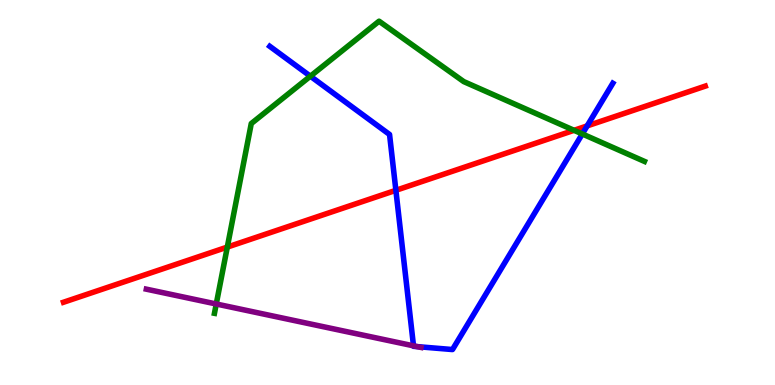[{'lines': ['blue', 'red'], 'intersections': [{'x': 5.11, 'y': 5.06}, {'x': 7.58, 'y': 6.73}]}, {'lines': ['green', 'red'], 'intersections': [{'x': 2.93, 'y': 3.58}, {'x': 7.41, 'y': 6.62}]}, {'lines': ['purple', 'red'], 'intersections': []}, {'lines': ['blue', 'green'], 'intersections': [{'x': 4.0, 'y': 8.02}, {'x': 7.51, 'y': 6.52}]}, {'lines': ['blue', 'purple'], 'intersections': [{'x': 5.34, 'y': 1.02}, {'x': 5.38, 'y': 0.997}]}, {'lines': ['green', 'purple'], 'intersections': [{'x': 2.79, 'y': 2.1}]}]